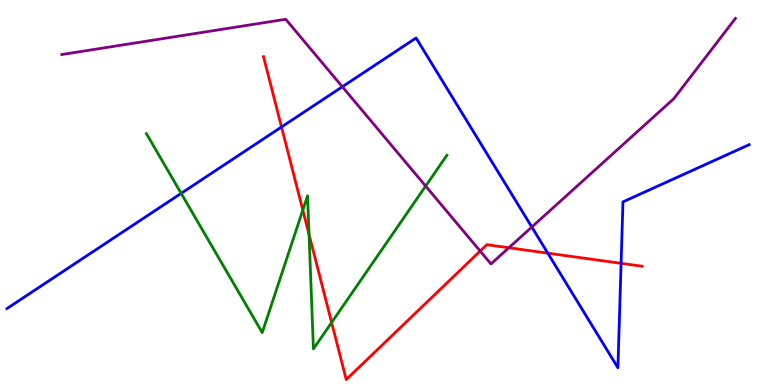[{'lines': ['blue', 'red'], 'intersections': [{'x': 3.63, 'y': 6.7}, {'x': 7.07, 'y': 3.42}, {'x': 8.01, 'y': 3.16}]}, {'lines': ['green', 'red'], 'intersections': [{'x': 3.91, 'y': 4.54}, {'x': 3.99, 'y': 3.91}, {'x': 4.28, 'y': 1.62}]}, {'lines': ['purple', 'red'], 'intersections': [{'x': 6.2, 'y': 3.48}, {'x': 6.57, 'y': 3.56}]}, {'lines': ['blue', 'green'], 'intersections': [{'x': 2.34, 'y': 4.98}]}, {'lines': ['blue', 'purple'], 'intersections': [{'x': 4.42, 'y': 7.75}, {'x': 6.86, 'y': 4.1}]}, {'lines': ['green', 'purple'], 'intersections': [{'x': 5.49, 'y': 5.17}]}]